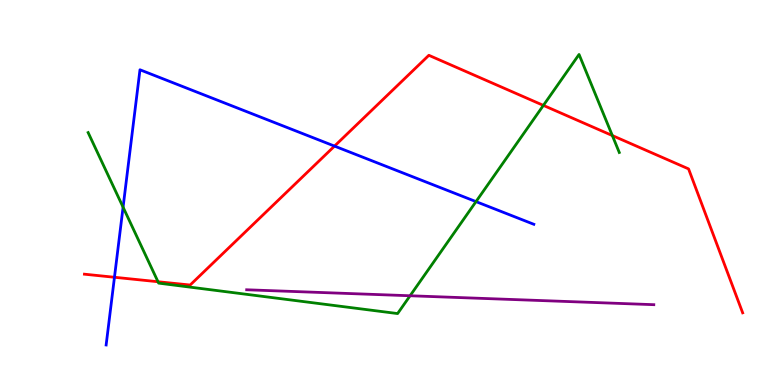[{'lines': ['blue', 'red'], 'intersections': [{'x': 1.48, 'y': 2.8}, {'x': 4.32, 'y': 6.21}]}, {'lines': ['green', 'red'], 'intersections': [{'x': 2.04, 'y': 2.68}, {'x': 7.01, 'y': 7.26}, {'x': 7.9, 'y': 6.48}]}, {'lines': ['purple', 'red'], 'intersections': []}, {'lines': ['blue', 'green'], 'intersections': [{'x': 1.59, 'y': 4.62}, {'x': 6.14, 'y': 4.76}]}, {'lines': ['blue', 'purple'], 'intersections': []}, {'lines': ['green', 'purple'], 'intersections': [{'x': 5.29, 'y': 2.32}]}]